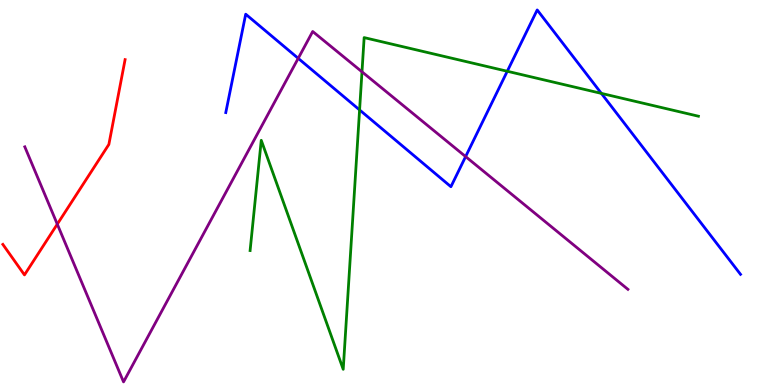[{'lines': ['blue', 'red'], 'intersections': []}, {'lines': ['green', 'red'], 'intersections': []}, {'lines': ['purple', 'red'], 'intersections': [{'x': 0.739, 'y': 4.18}]}, {'lines': ['blue', 'green'], 'intersections': [{'x': 4.64, 'y': 7.14}, {'x': 6.55, 'y': 8.15}, {'x': 7.76, 'y': 7.57}]}, {'lines': ['blue', 'purple'], 'intersections': [{'x': 3.85, 'y': 8.48}, {'x': 6.01, 'y': 5.93}]}, {'lines': ['green', 'purple'], 'intersections': [{'x': 4.67, 'y': 8.13}]}]